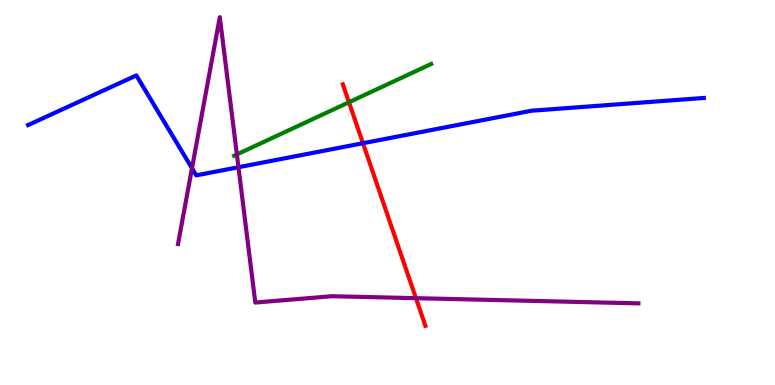[{'lines': ['blue', 'red'], 'intersections': [{'x': 4.68, 'y': 6.28}]}, {'lines': ['green', 'red'], 'intersections': [{'x': 4.5, 'y': 7.34}]}, {'lines': ['purple', 'red'], 'intersections': [{'x': 5.37, 'y': 2.26}]}, {'lines': ['blue', 'green'], 'intersections': []}, {'lines': ['blue', 'purple'], 'intersections': [{'x': 2.48, 'y': 5.63}, {'x': 3.08, 'y': 5.66}]}, {'lines': ['green', 'purple'], 'intersections': [{'x': 3.06, 'y': 5.99}]}]